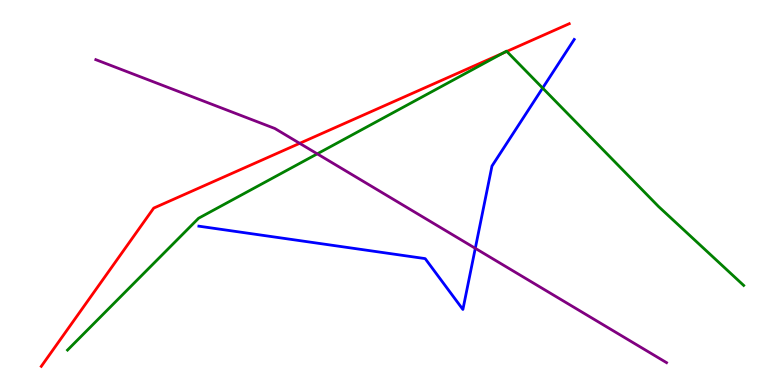[{'lines': ['blue', 'red'], 'intersections': []}, {'lines': ['green', 'red'], 'intersections': [{'x': 6.48, 'y': 8.62}, {'x': 6.54, 'y': 8.66}]}, {'lines': ['purple', 'red'], 'intersections': [{'x': 3.87, 'y': 6.28}]}, {'lines': ['blue', 'green'], 'intersections': [{'x': 7.0, 'y': 7.71}]}, {'lines': ['blue', 'purple'], 'intersections': [{'x': 6.13, 'y': 3.55}]}, {'lines': ['green', 'purple'], 'intersections': [{'x': 4.09, 'y': 6.0}]}]